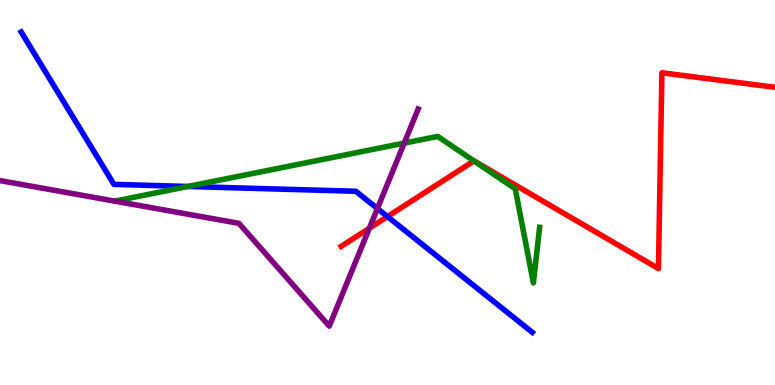[{'lines': ['blue', 'red'], 'intersections': [{'x': 5.0, 'y': 4.37}]}, {'lines': ['green', 'red'], 'intersections': [{'x': 6.12, 'y': 5.82}]}, {'lines': ['purple', 'red'], 'intersections': [{'x': 4.77, 'y': 4.07}]}, {'lines': ['blue', 'green'], 'intersections': [{'x': 2.42, 'y': 5.16}]}, {'lines': ['blue', 'purple'], 'intersections': [{'x': 4.87, 'y': 4.58}]}, {'lines': ['green', 'purple'], 'intersections': [{'x': 5.22, 'y': 6.28}]}]